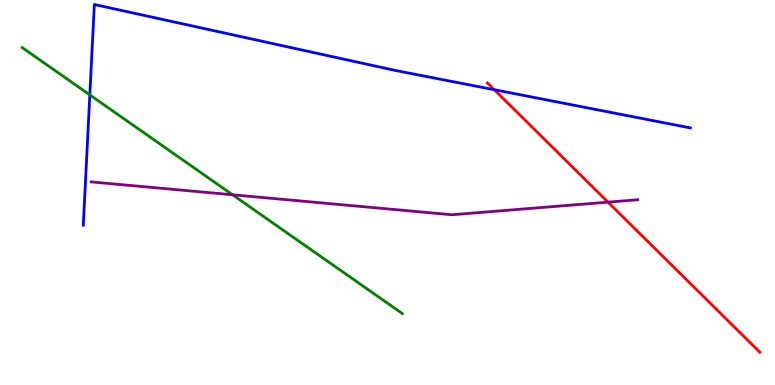[{'lines': ['blue', 'red'], 'intersections': [{'x': 6.38, 'y': 7.67}]}, {'lines': ['green', 'red'], 'intersections': []}, {'lines': ['purple', 'red'], 'intersections': [{'x': 7.85, 'y': 4.75}]}, {'lines': ['blue', 'green'], 'intersections': [{'x': 1.16, 'y': 7.53}]}, {'lines': ['blue', 'purple'], 'intersections': []}, {'lines': ['green', 'purple'], 'intersections': [{'x': 3.0, 'y': 4.94}]}]